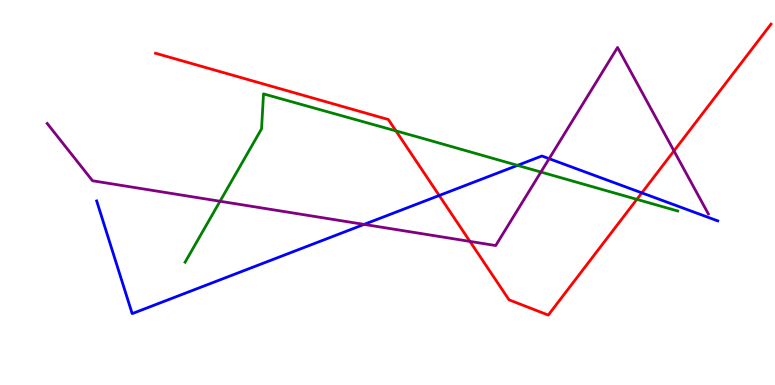[{'lines': ['blue', 'red'], 'intersections': [{'x': 5.67, 'y': 4.92}, {'x': 8.28, 'y': 4.99}]}, {'lines': ['green', 'red'], 'intersections': [{'x': 5.11, 'y': 6.6}, {'x': 8.22, 'y': 4.82}]}, {'lines': ['purple', 'red'], 'intersections': [{'x': 6.06, 'y': 3.73}, {'x': 8.7, 'y': 6.08}]}, {'lines': ['blue', 'green'], 'intersections': [{'x': 6.68, 'y': 5.7}]}, {'lines': ['blue', 'purple'], 'intersections': [{'x': 4.7, 'y': 4.17}, {'x': 7.09, 'y': 5.88}]}, {'lines': ['green', 'purple'], 'intersections': [{'x': 2.84, 'y': 4.77}, {'x': 6.98, 'y': 5.53}]}]